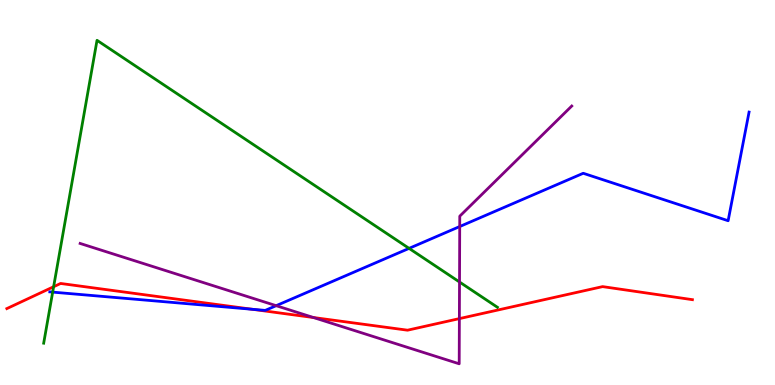[{'lines': ['blue', 'red'], 'intersections': [{'x': 3.26, 'y': 1.97}]}, {'lines': ['green', 'red'], 'intersections': [{'x': 0.692, 'y': 2.55}]}, {'lines': ['purple', 'red'], 'intersections': [{'x': 4.04, 'y': 1.75}, {'x': 5.93, 'y': 1.72}]}, {'lines': ['blue', 'green'], 'intersections': [{'x': 0.68, 'y': 2.41}, {'x': 5.28, 'y': 3.55}]}, {'lines': ['blue', 'purple'], 'intersections': [{'x': 3.56, 'y': 2.06}, {'x': 5.93, 'y': 4.12}]}, {'lines': ['green', 'purple'], 'intersections': [{'x': 5.93, 'y': 2.68}]}]